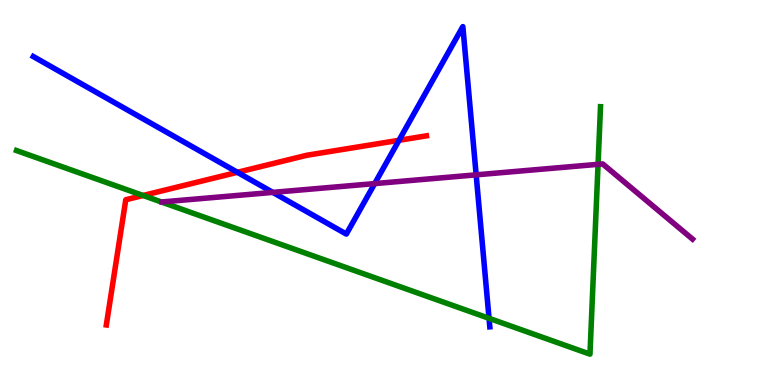[{'lines': ['blue', 'red'], 'intersections': [{'x': 3.06, 'y': 5.52}, {'x': 5.15, 'y': 6.36}]}, {'lines': ['green', 'red'], 'intersections': [{'x': 1.85, 'y': 4.92}]}, {'lines': ['purple', 'red'], 'intersections': []}, {'lines': ['blue', 'green'], 'intersections': [{'x': 6.31, 'y': 1.73}]}, {'lines': ['blue', 'purple'], 'intersections': [{'x': 3.52, 'y': 5.0}, {'x': 4.83, 'y': 5.23}, {'x': 6.14, 'y': 5.46}]}, {'lines': ['green', 'purple'], 'intersections': [{'x': 7.72, 'y': 5.73}]}]